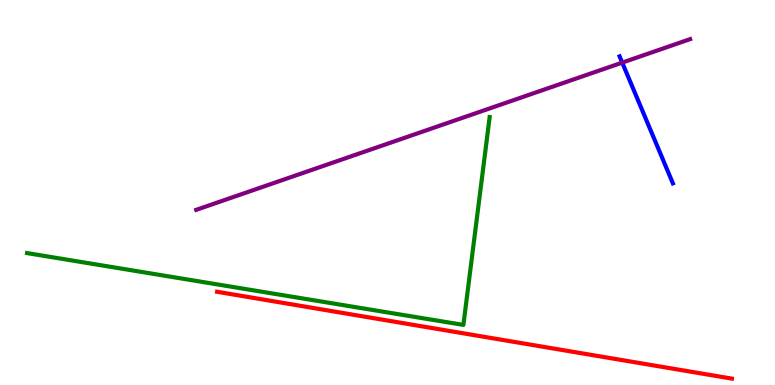[{'lines': ['blue', 'red'], 'intersections': []}, {'lines': ['green', 'red'], 'intersections': []}, {'lines': ['purple', 'red'], 'intersections': []}, {'lines': ['blue', 'green'], 'intersections': []}, {'lines': ['blue', 'purple'], 'intersections': [{'x': 8.03, 'y': 8.37}]}, {'lines': ['green', 'purple'], 'intersections': []}]